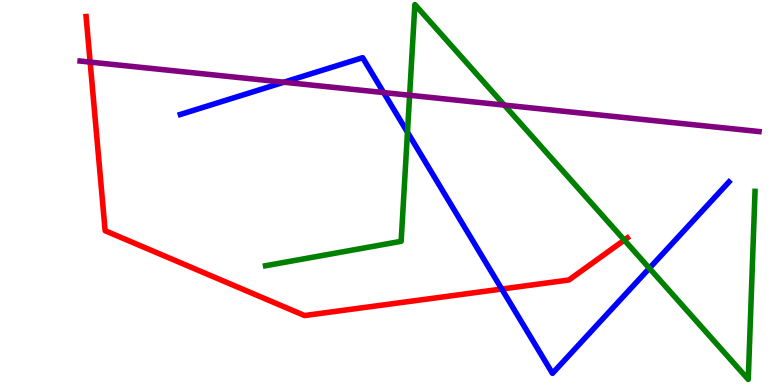[{'lines': ['blue', 'red'], 'intersections': [{'x': 6.47, 'y': 2.49}]}, {'lines': ['green', 'red'], 'intersections': [{'x': 8.06, 'y': 3.76}]}, {'lines': ['purple', 'red'], 'intersections': [{'x': 1.16, 'y': 8.39}]}, {'lines': ['blue', 'green'], 'intersections': [{'x': 5.26, 'y': 6.57}, {'x': 8.38, 'y': 3.03}]}, {'lines': ['blue', 'purple'], 'intersections': [{'x': 3.66, 'y': 7.86}, {'x': 4.95, 'y': 7.6}]}, {'lines': ['green', 'purple'], 'intersections': [{'x': 5.29, 'y': 7.53}, {'x': 6.51, 'y': 7.27}]}]